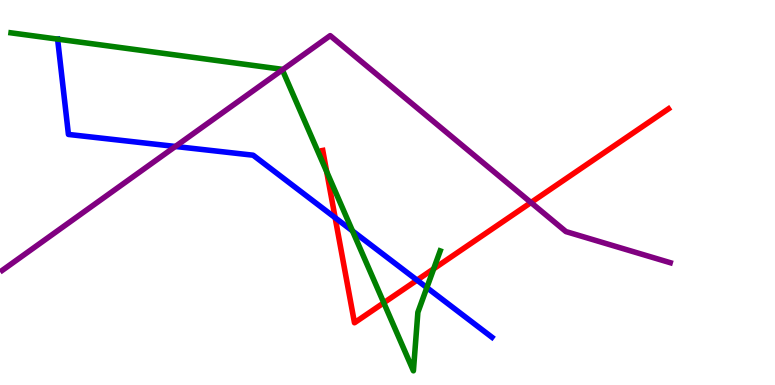[{'lines': ['blue', 'red'], 'intersections': [{'x': 4.32, 'y': 4.34}, {'x': 5.38, 'y': 2.72}]}, {'lines': ['green', 'red'], 'intersections': [{'x': 4.22, 'y': 5.54}, {'x': 4.95, 'y': 2.14}, {'x': 5.6, 'y': 3.02}]}, {'lines': ['purple', 'red'], 'intersections': [{'x': 6.85, 'y': 4.74}]}, {'lines': ['blue', 'green'], 'intersections': [{'x': 0.743, 'y': 8.98}, {'x': 4.55, 'y': 4.0}, {'x': 5.51, 'y': 2.53}]}, {'lines': ['blue', 'purple'], 'intersections': [{'x': 2.26, 'y': 6.2}]}, {'lines': ['green', 'purple'], 'intersections': [{'x': 3.64, 'y': 8.18}]}]